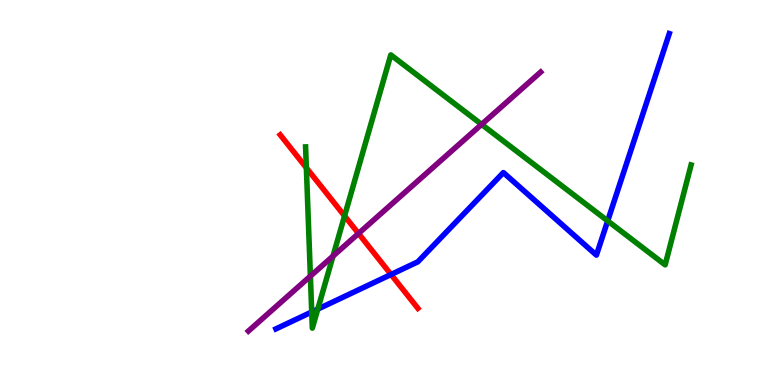[{'lines': ['blue', 'red'], 'intersections': [{'x': 5.05, 'y': 2.87}]}, {'lines': ['green', 'red'], 'intersections': [{'x': 3.95, 'y': 5.64}, {'x': 4.45, 'y': 4.39}]}, {'lines': ['purple', 'red'], 'intersections': [{'x': 4.63, 'y': 3.94}]}, {'lines': ['blue', 'green'], 'intersections': [{'x': 4.02, 'y': 1.9}, {'x': 4.1, 'y': 1.97}, {'x': 7.84, 'y': 4.26}]}, {'lines': ['blue', 'purple'], 'intersections': []}, {'lines': ['green', 'purple'], 'intersections': [{'x': 4.01, 'y': 2.83}, {'x': 4.3, 'y': 3.35}, {'x': 6.21, 'y': 6.77}]}]